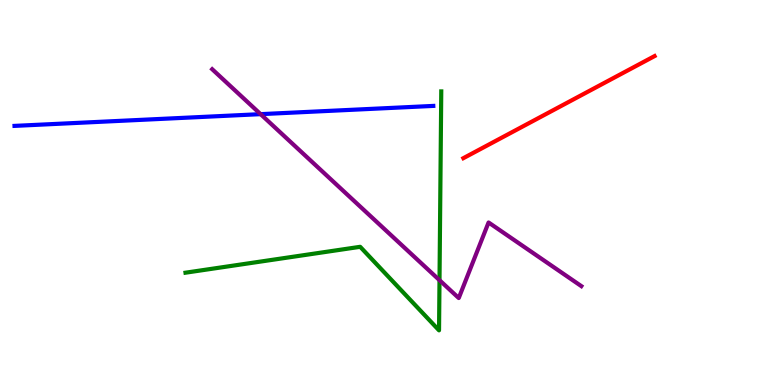[{'lines': ['blue', 'red'], 'intersections': []}, {'lines': ['green', 'red'], 'intersections': []}, {'lines': ['purple', 'red'], 'intersections': []}, {'lines': ['blue', 'green'], 'intersections': []}, {'lines': ['blue', 'purple'], 'intersections': [{'x': 3.36, 'y': 7.04}]}, {'lines': ['green', 'purple'], 'intersections': [{'x': 5.67, 'y': 2.72}]}]